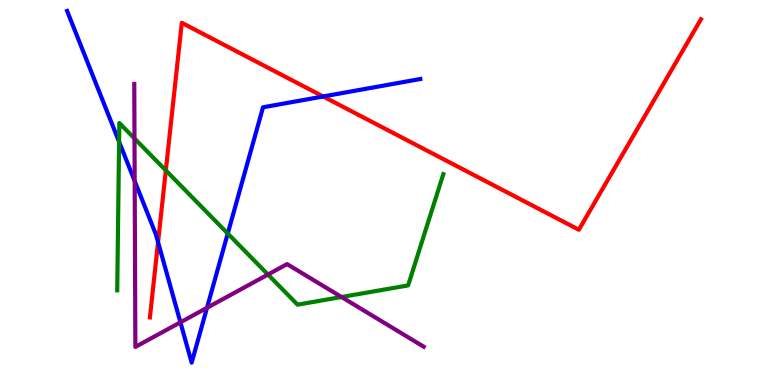[{'lines': ['blue', 'red'], 'intersections': [{'x': 2.04, 'y': 3.71}, {'x': 4.17, 'y': 7.49}]}, {'lines': ['green', 'red'], 'intersections': [{'x': 2.14, 'y': 5.57}]}, {'lines': ['purple', 'red'], 'intersections': []}, {'lines': ['blue', 'green'], 'intersections': [{'x': 1.54, 'y': 6.32}, {'x': 2.94, 'y': 3.93}]}, {'lines': ['blue', 'purple'], 'intersections': [{'x': 1.74, 'y': 5.3}, {'x': 2.33, 'y': 1.63}, {'x': 2.67, 'y': 2.0}]}, {'lines': ['green', 'purple'], 'intersections': [{'x': 1.74, 'y': 6.4}, {'x': 3.46, 'y': 2.87}, {'x': 4.41, 'y': 2.29}]}]